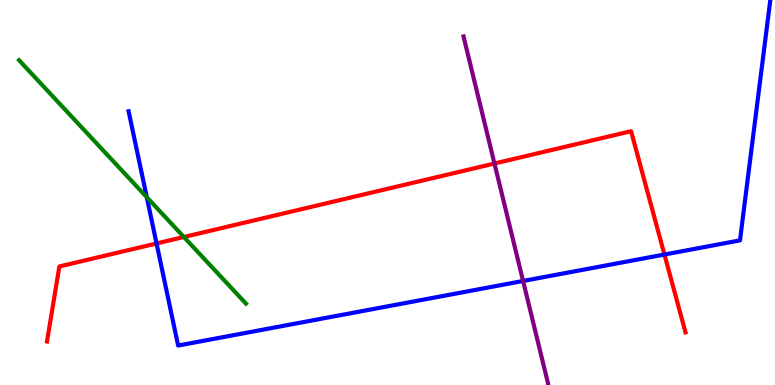[{'lines': ['blue', 'red'], 'intersections': [{'x': 2.02, 'y': 3.68}, {'x': 8.57, 'y': 3.39}]}, {'lines': ['green', 'red'], 'intersections': [{'x': 2.37, 'y': 3.84}]}, {'lines': ['purple', 'red'], 'intersections': [{'x': 6.38, 'y': 5.75}]}, {'lines': ['blue', 'green'], 'intersections': [{'x': 1.89, 'y': 4.88}]}, {'lines': ['blue', 'purple'], 'intersections': [{'x': 6.75, 'y': 2.7}]}, {'lines': ['green', 'purple'], 'intersections': []}]